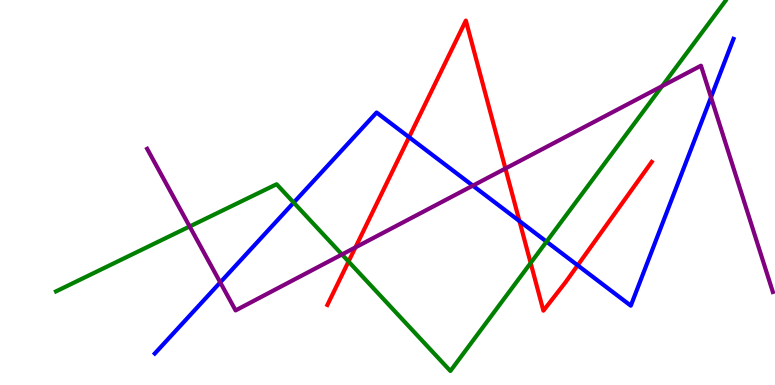[{'lines': ['blue', 'red'], 'intersections': [{'x': 5.28, 'y': 6.44}, {'x': 6.7, 'y': 4.26}, {'x': 7.45, 'y': 3.11}]}, {'lines': ['green', 'red'], 'intersections': [{'x': 4.5, 'y': 3.21}, {'x': 6.85, 'y': 3.17}]}, {'lines': ['purple', 'red'], 'intersections': [{'x': 4.59, 'y': 3.57}, {'x': 6.52, 'y': 5.62}]}, {'lines': ['blue', 'green'], 'intersections': [{'x': 3.79, 'y': 4.74}, {'x': 7.05, 'y': 3.72}]}, {'lines': ['blue', 'purple'], 'intersections': [{'x': 2.84, 'y': 2.66}, {'x': 6.1, 'y': 5.18}, {'x': 9.17, 'y': 7.47}]}, {'lines': ['green', 'purple'], 'intersections': [{'x': 2.45, 'y': 4.12}, {'x': 4.41, 'y': 3.39}, {'x': 8.54, 'y': 7.76}]}]